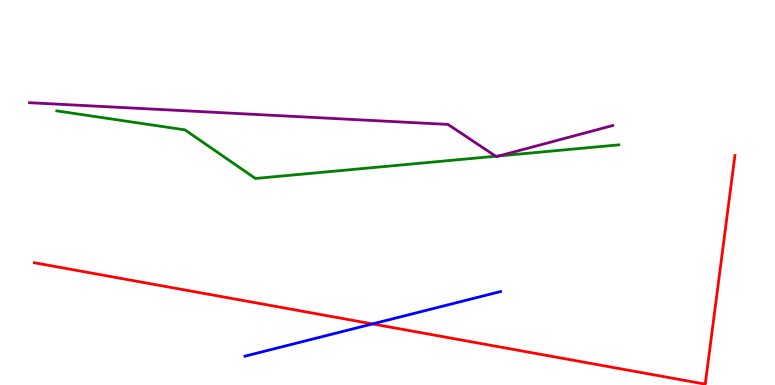[{'lines': ['blue', 'red'], 'intersections': [{'x': 4.81, 'y': 1.59}]}, {'lines': ['green', 'red'], 'intersections': []}, {'lines': ['purple', 'red'], 'intersections': []}, {'lines': ['blue', 'green'], 'intersections': []}, {'lines': ['blue', 'purple'], 'intersections': []}, {'lines': ['green', 'purple'], 'intersections': [{'x': 6.4, 'y': 5.94}, {'x': 6.44, 'y': 5.95}]}]